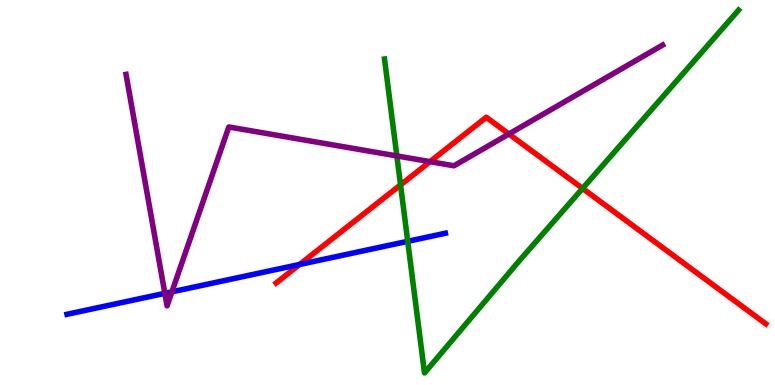[{'lines': ['blue', 'red'], 'intersections': [{'x': 3.87, 'y': 3.13}]}, {'lines': ['green', 'red'], 'intersections': [{'x': 5.17, 'y': 5.2}, {'x': 7.52, 'y': 5.11}]}, {'lines': ['purple', 'red'], 'intersections': [{'x': 5.55, 'y': 5.8}, {'x': 6.57, 'y': 6.52}]}, {'lines': ['blue', 'green'], 'intersections': [{'x': 5.26, 'y': 3.73}]}, {'lines': ['blue', 'purple'], 'intersections': [{'x': 2.13, 'y': 2.38}, {'x': 2.22, 'y': 2.42}]}, {'lines': ['green', 'purple'], 'intersections': [{'x': 5.12, 'y': 5.95}]}]